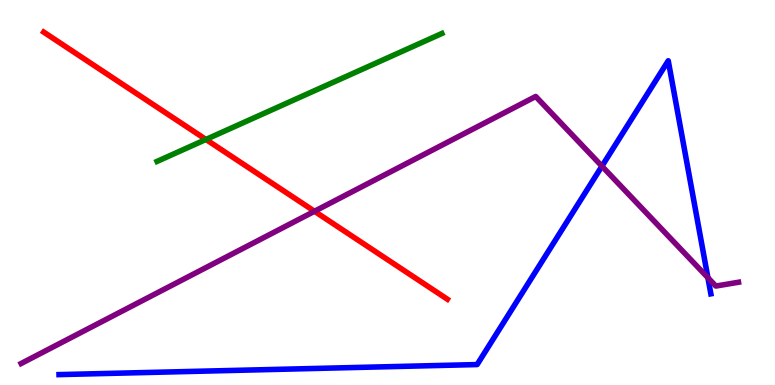[{'lines': ['blue', 'red'], 'intersections': []}, {'lines': ['green', 'red'], 'intersections': [{'x': 2.66, 'y': 6.38}]}, {'lines': ['purple', 'red'], 'intersections': [{'x': 4.06, 'y': 4.51}]}, {'lines': ['blue', 'green'], 'intersections': []}, {'lines': ['blue', 'purple'], 'intersections': [{'x': 7.77, 'y': 5.68}, {'x': 9.13, 'y': 2.79}]}, {'lines': ['green', 'purple'], 'intersections': []}]